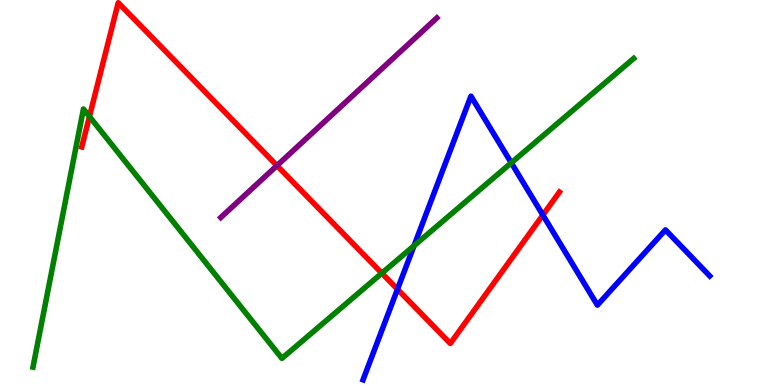[{'lines': ['blue', 'red'], 'intersections': [{'x': 5.13, 'y': 2.49}, {'x': 7.0, 'y': 4.41}]}, {'lines': ['green', 'red'], 'intersections': [{'x': 1.15, 'y': 6.97}, {'x': 4.93, 'y': 2.9}]}, {'lines': ['purple', 'red'], 'intersections': [{'x': 3.57, 'y': 5.7}]}, {'lines': ['blue', 'green'], 'intersections': [{'x': 5.34, 'y': 3.62}, {'x': 6.6, 'y': 5.77}]}, {'lines': ['blue', 'purple'], 'intersections': []}, {'lines': ['green', 'purple'], 'intersections': []}]